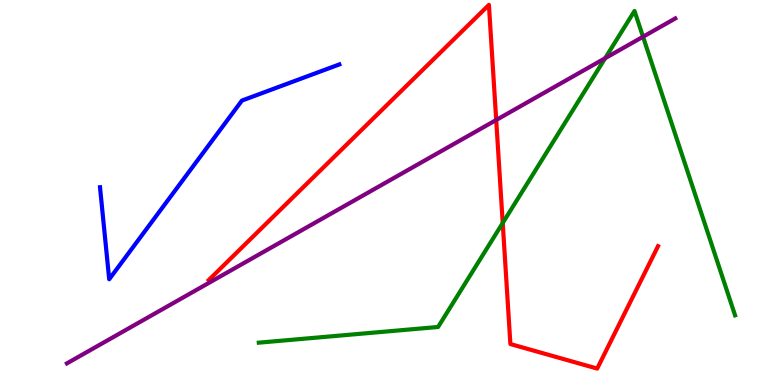[{'lines': ['blue', 'red'], 'intersections': []}, {'lines': ['green', 'red'], 'intersections': [{'x': 6.49, 'y': 4.21}]}, {'lines': ['purple', 'red'], 'intersections': [{'x': 6.4, 'y': 6.88}]}, {'lines': ['blue', 'green'], 'intersections': []}, {'lines': ['blue', 'purple'], 'intersections': []}, {'lines': ['green', 'purple'], 'intersections': [{'x': 7.81, 'y': 8.49}, {'x': 8.3, 'y': 9.05}]}]